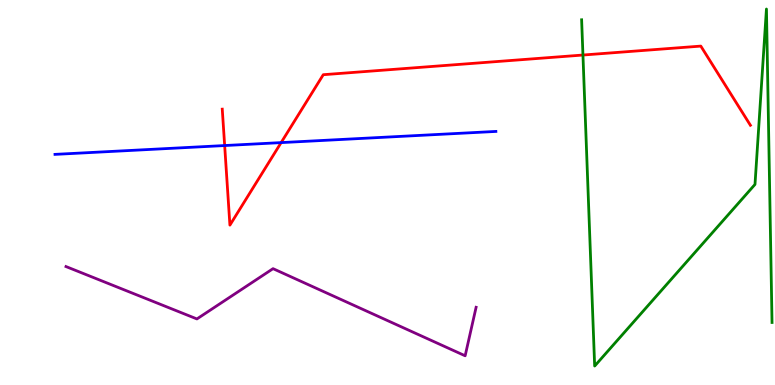[{'lines': ['blue', 'red'], 'intersections': [{'x': 2.9, 'y': 6.22}, {'x': 3.63, 'y': 6.3}]}, {'lines': ['green', 'red'], 'intersections': [{'x': 7.52, 'y': 8.57}]}, {'lines': ['purple', 'red'], 'intersections': []}, {'lines': ['blue', 'green'], 'intersections': []}, {'lines': ['blue', 'purple'], 'intersections': []}, {'lines': ['green', 'purple'], 'intersections': []}]